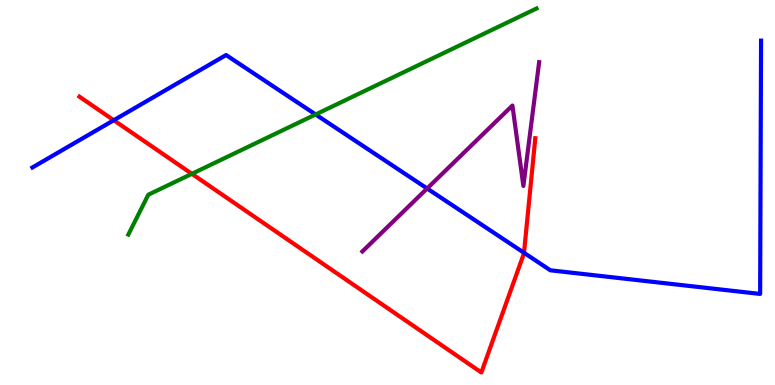[{'lines': ['blue', 'red'], 'intersections': [{'x': 1.47, 'y': 6.88}, {'x': 6.76, 'y': 3.43}]}, {'lines': ['green', 'red'], 'intersections': [{'x': 2.48, 'y': 5.48}]}, {'lines': ['purple', 'red'], 'intersections': []}, {'lines': ['blue', 'green'], 'intersections': [{'x': 4.07, 'y': 7.03}]}, {'lines': ['blue', 'purple'], 'intersections': [{'x': 5.51, 'y': 5.1}]}, {'lines': ['green', 'purple'], 'intersections': []}]